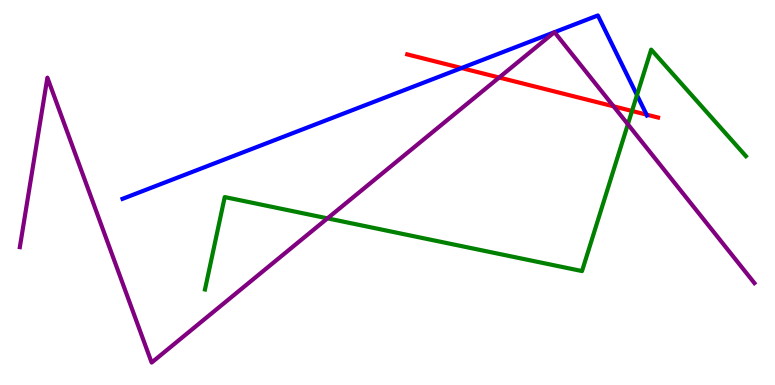[{'lines': ['blue', 'red'], 'intersections': [{'x': 5.96, 'y': 8.23}, {'x': 8.34, 'y': 7.02}]}, {'lines': ['green', 'red'], 'intersections': [{'x': 8.16, 'y': 7.12}]}, {'lines': ['purple', 'red'], 'intersections': [{'x': 6.44, 'y': 7.99}, {'x': 7.92, 'y': 7.24}]}, {'lines': ['blue', 'green'], 'intersections': [{'x': 8.22, 'y': 7.53}]}, {'lines': ['blue', 'purple'], 'intersections': [{'x': 7.15, 'y': 9.16}, {'x': 7.15, 'y': 9.16}]}, {'lines': ['green', 'purple'], 'intersections': [{'x': 4.23, 'y': 4.33}, {'x': 8.1, 'y': 6.77}]}]